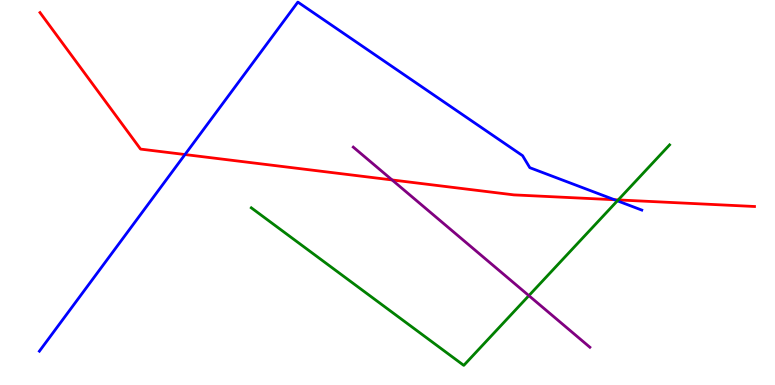[{'lines': ['blue', 'red'], 'intersections': [{'x': 2.39, 'y': 5.99}, {'x': 7.93, 'y': 4.81}]}, {'lines': ['green', 'red'], 'intersections': [{'x': 7.98, 'y': 4.81}]}, {'lines': ['purple', 'red'], 'intersections': [{'x': 5.06, 'y': 5.33}]}, {'lines': ['blue', 'green'], 'intersections': [{'x': 7.97, 'y': 4.78}]}, {'lines': ['blue', 'purple'], 'intersections': []}, {'lines': ['green', 'purple'], 'intersections': [{'x': 6.82, 'y': 2.32}]}]